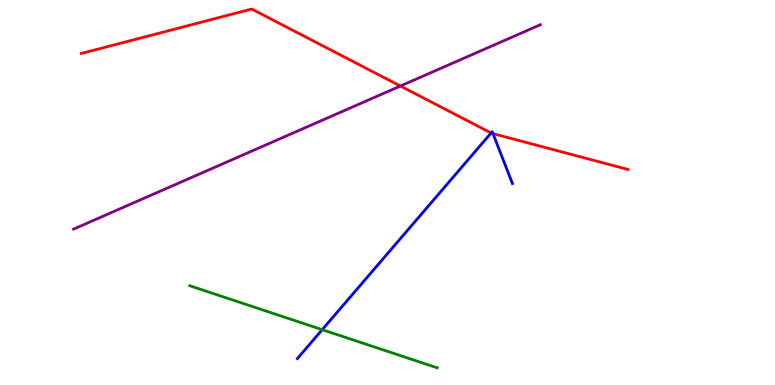[{'lines': ['blue', 'red'], 'intersections': [{'x': 6.34, 'y': 6.55}, {'x': 6.36, 'y': 6.53}]}, {'lines': ['green', 'red'], 'intersections': []}, {'lines': ['purple', 'red'], 'intersections': [{'x': 5.17, 'y': 7.77}]}, {'lines': ['blue', 'green'], 'intersections': [{'x': 4.16, 'y': 1.44}]}, {'lines': ['blue', 'purple'], 'intersections': []}, {'lines': ['green', 'purple'], 'intersections': []}]